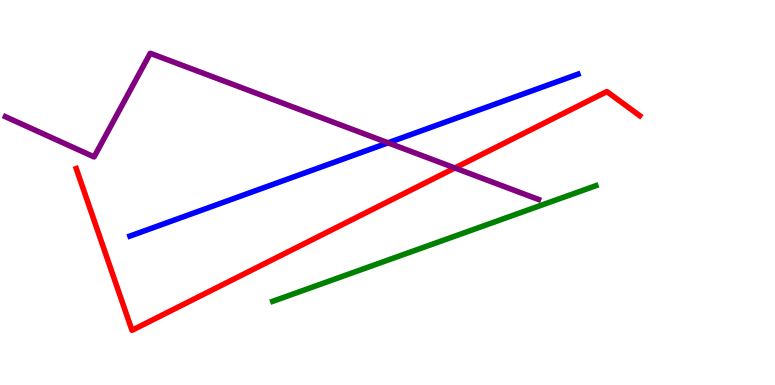[{'lines': ['blue', 'red'], 'intersections': []}, {'lines': ['green', 'red'], 'intersections': []}, {'lines': ['purple', 'red'], 'intersections': [{'x': 5.87, 'y': 5.64}]}, {'lines': ['blue', 'green'], 'intersections': []}, {'lines': ['blue', 'purple'], 'intersections': [{'x': 5.01, 'y': 6.29}]}, {'lines': ['green', 'purple'], 'intersections': []}]